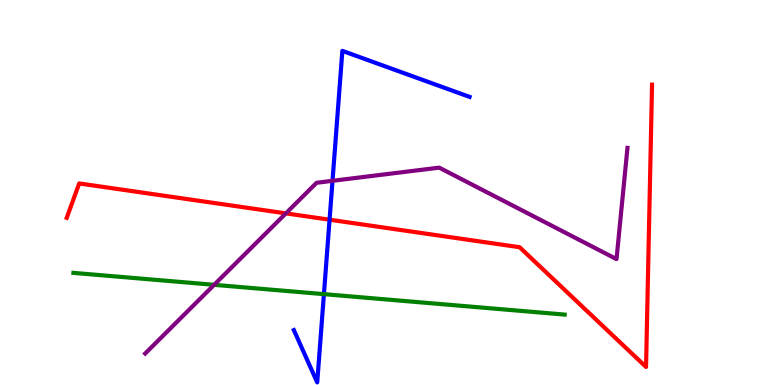[{'lines': ['blue', 'red'], 'intersections': [{'x': 4.25, 'y': 4.29}]}, {'lines': ['green', 'red'], 'intersections': []}, {'lines': ['purple', 'red'], 'intersections': [{'x': 3.69, 'y': 4.46}]}, {'lines': ['blue', 'green'], 'intersections': [{'x': 4.18, 'y': 2.36}]}, {'lines': ['blue', 'purple'], 'intersections': [{'x': 4.29, 'y': 5.3}]}, {'lines': ['green', 'purple'], 'intersections': [{'x': 2.76, 'y': 2.6}]}]